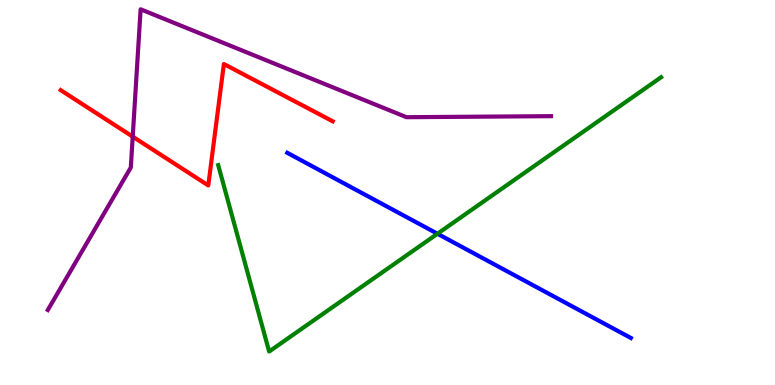[{'lines': ['blue', 'red'], 'intersections': []}, {'lines': ['green', 'red'], 'intersections': []}, {'lines': ['purple', 'red'], 'intersections': [{'x': 1.71, 'y': 6.45}]}, {'lines': ['blue', 'green'], 'intersections': [{'x': 5.64, 'y': 3.93}]}, {'lines': ['blue', 'purple'], 'intersections': []}, {'lines': ['green', 'purple'], 'intersections': []}]